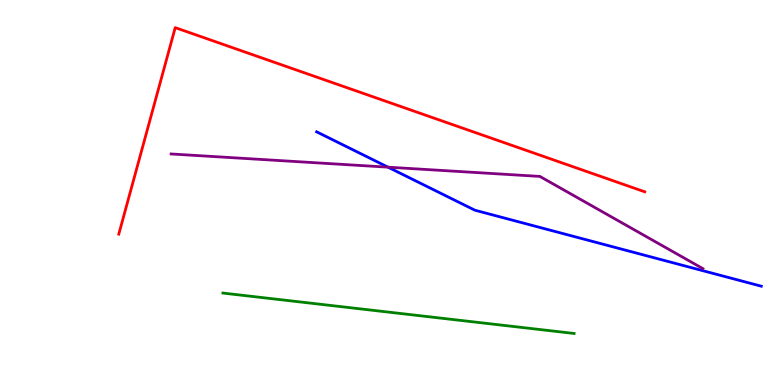[{'lines': ['blue', 'red'], 'intersections': []}, {'lines': ['green', 'red'], 'intersections': []}, {'lines': ['purple', 'red'], 'intersections': []}, {'lines': ['blue', 'green'], 'intersections': []}, {'lines': ['blue', 'purple'], 'intersections': [{'x': 5.01, 'y': 5.66}]}, {'lines': ['green', 'purple'], 'intersections': []}]